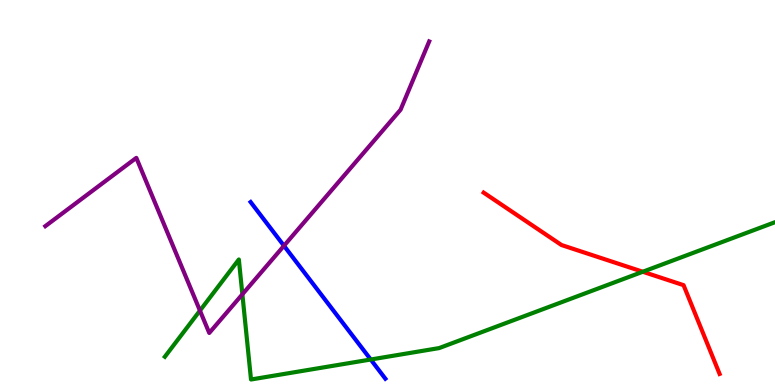[{'lines': ['blue', 'red'], 'intersections': []}, {'lines': ['green', 'red'], 'intersections': [{'x': 8.29, 'y': 2.94}]}, {'lines': ['purple', 'red'], 'intersections': []}, {'lines': ['blue', 'green'], 'intersections': [{'x': 4.78, 'y': 0.662}]}, {'lines': ['blue', 'purple'], 'intersections': [{'x': 3.66, 'y': 3.62}]}, {'lines': ['green', 'purple'], 'intersections': [{'x': 2.58, 'y': 1.93}, {'x': 3.13, 'y': 2.36}]}]